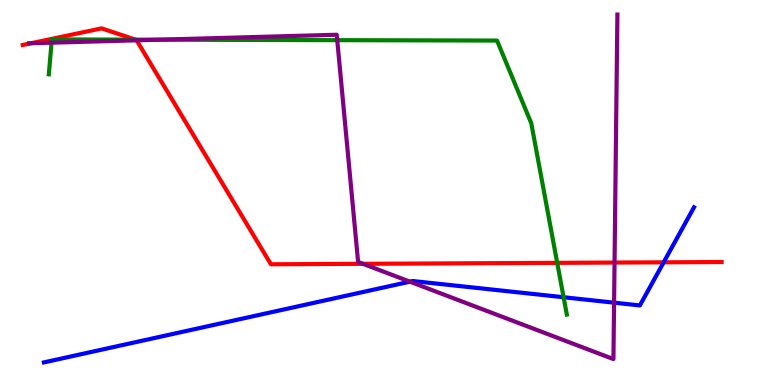[{'lines': ['blue', 'red'], 'intersections': [{'x': 8.56, 'y': 3.19}]}, {'lines': ['green', 'red'], 'intersections': [{'x': 1.75, 'y': 8.97}, {'x': 7.19, 'y': 3.17}]}, {'lines': ['purple', 'red'], 'intersections': [{'x': 0.4, 'y': 8.88}, {'x': 1.76, 'y': 8.95}, {'x': 4.68, 'y': 3.15}, {'x': 7.93, 'y': 3.18}]}, {'lines': ['blue', 'green'], 'intersections': [{'x': 7.27, 'y': 2.28}]}, {'lines': ['blue', 'purple'], 'intersections': [{'x': 5.29, 'y': 2.68}, {'x': 7.92, 'y': 2.14}]}, {'lines': ['green', 'purple'], 'intersections': [{'x': 0.665, 'y': 8.89}, {'x': 2.05, 'y': 8.97}, {'x': 4.35, 'y': 8.96}]}]